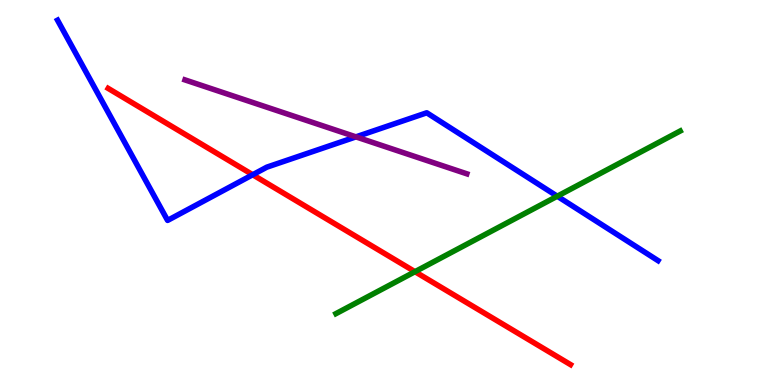[{'lines': ['blue', 'red'], 'intersections': [{'x': 3.26, 'y': 5.46}]}, {'lines': ['green', 'red'], 'intersections': [{'x': 5.35, 'y': 2.94}]}, {'lines': ['purple', 'red'], 'intersections': []}, {'lines': ['blue', 'green'], 'intersections': [{'x': 7.19, 'y': 4.9}]}, {'lines': ['blue', 'purple'], 'intersections': [{'x': 4.59, 'y': 6.45}]}, {'lines': ['green', 'purple'], 'intersections': []}]